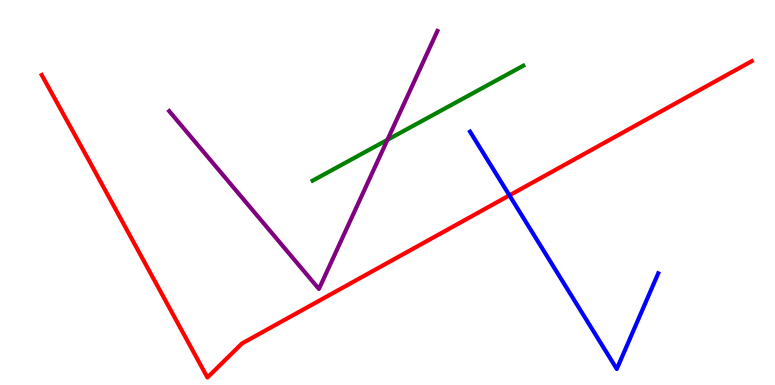[{'lines': ['blue', 'red'], 'intersections': [{'x': 6.57, 'y': 4.93}]}, {'lines': ['green', 'red'], 'intersections': []}, {'lines': ['purple', 'red'], 'intersections': []}, {'lines': ['blue', 'green'], 'intersections': []}, {'lines': ['blue', 'purple'], 'intersections': []}, {'lines': ['green', 'purple'], 'intersections': [{'x': 5.0, 'y': 6.37}]}]